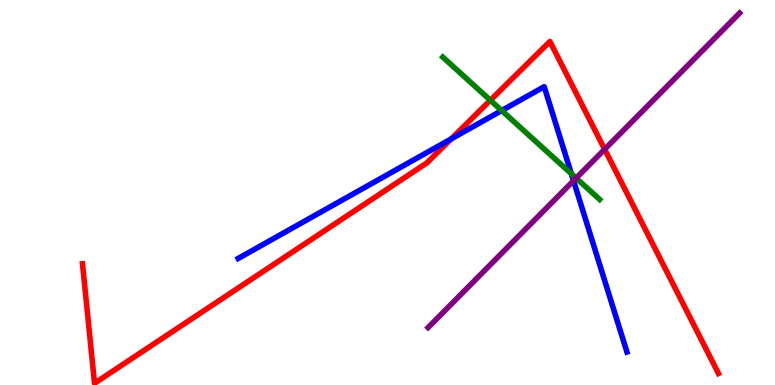[{'lines': ['blue', 'red'], 'intersections': [{'x': 5.82, 'y': 6.39}]}, {'lines': ['green', 'red'], 'intersections': [{'x': 6.33, 'y': 7.4}]}, {'lines': ['purple', 'red'], 'intersections': [{'x': 7.8, 'y': 6.12}]}, {'lines': ['blue', 'green'], 'intersections': [{'x': 6.47, 'y': 7.13}, {'x': 7.37, 'y': 5.49}]}, {'lines': ['blue', 'purple'], 'intersections': [{'x': 7.4, 'y': 5.31}]}, {'lines': ['green', 'purple'], 'intersections': [{'x': 7.43, 'y': 5.37}]}]